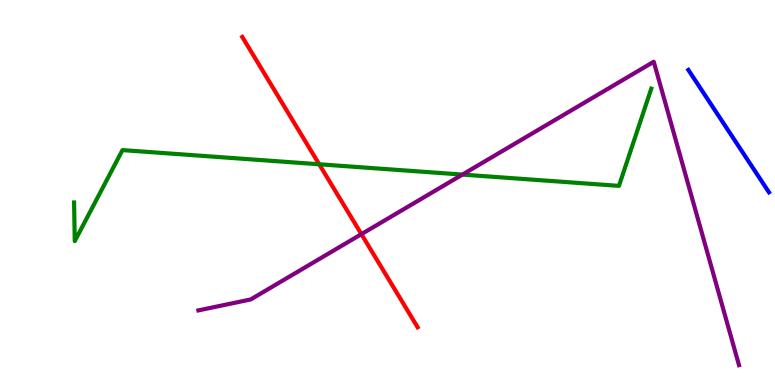[{'lines': ['blue', 'red'], 'intersections': []}, {'lines': ['green', 'red'], 'intersections': [{'x': 4.12, 'y': 5.73}]}, {'lines': ['purple', 'red'], 'intersections': [{'x': 4.66, 'y': 3.92}]}, {'lines': ['blue', 'green'], 'intersections': []}, {'lines': ['blue', 'purple'], 'intersections': []}, {'lines': ['green', 'purple'], 'intersections': [{'x': 5.97, 'y': 5.47}]}]